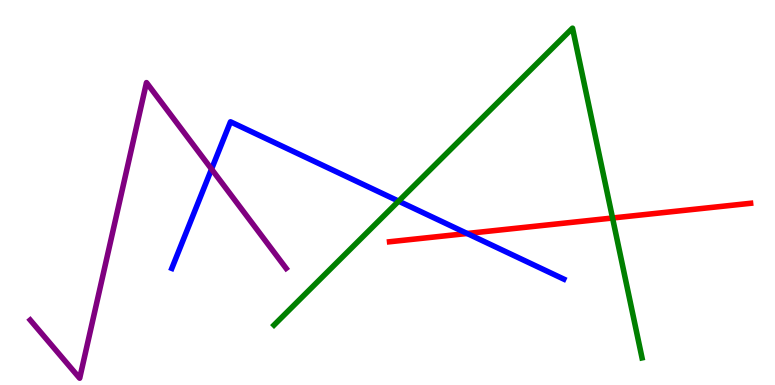[{'lines': ['blue', 'red'], 'intersections': [{'x': 6.03, 'y': 3.94}]}, {'lines': ['green', 'red'], 'intersections': [{'x': 7.9, 'y': 4.34}]}, {'lines': ['purple', 'red'], 'intersections': []}, {'lines': ['blue', 'green'], 'intersections': [{'x': 5.14, 'y': 4.78}]}, {'lines': ['blue', 'purple'], 'intersections': [{'x': 2.73, 'y': 5.61}]}, {'lines': ['green', 'purple'], 'intersections': []}]